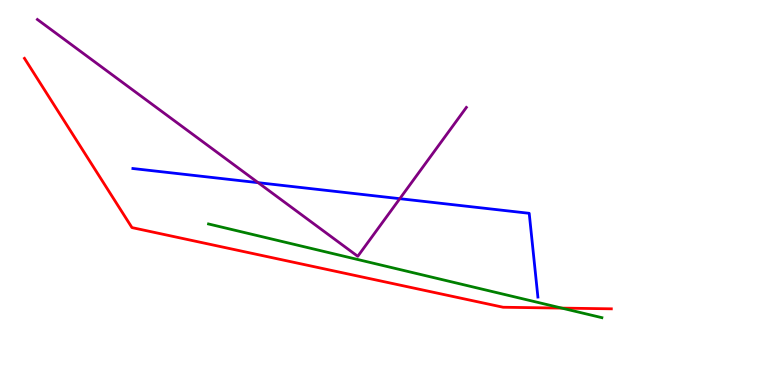[{'lines': ['blue', 'red'], 'intersections': []}, {'lines': ['green', 'red'], 'intersections': [{'x': 7.25, 'y': 2.0}]}, {'lines': ['purple', 'red'], 'intersections': []}, {'lines': ['blue', 'green'], 'intersections': []}, {'lines': ['blue', 'purple'], 'intersections': [{'x': 3.33, 'y': 5.26}, {'x': 5.16, 'y': 4.84}]}, {'lines': ['green', 'purple'], 'intersections': []}]